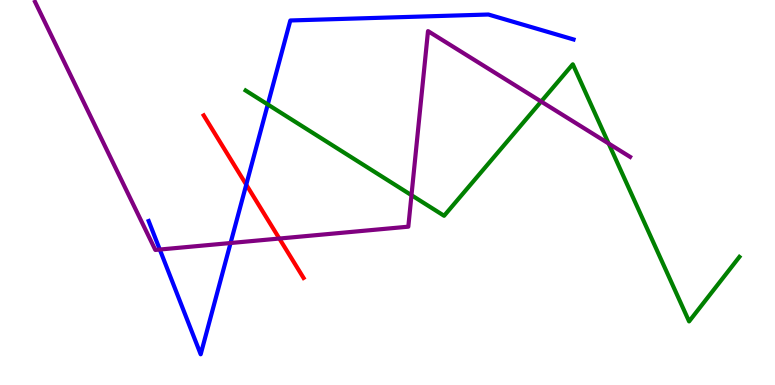[{'lines': ['blue', 'red'], 'intersections': [{'x': 3.18, 'y': 5.2}]}, {'lines': ['green', 'red'], 'intersections': []}, {'lines': ['purple', 'red'], 'intersections': [{'x': 3.6, 'y': 3.8}]}, {'lines': ['blue', 'green'], 'intersections': [{'x': 3.46, 'y': 7.29}]}, {'lines': ['blue', 'purple'], 'intersections': [{'x': 2.06, 'y': 3.52}, {'x': 2.98, 'y': 3.69}]}, {'lines': ['green', 'purple'], 'intersections': [{'x': 5.31, 'y': 4.93}, {'x': 6.98, 'y': 7.36}, {'x': 7.85, 'y': 6.27}]}]